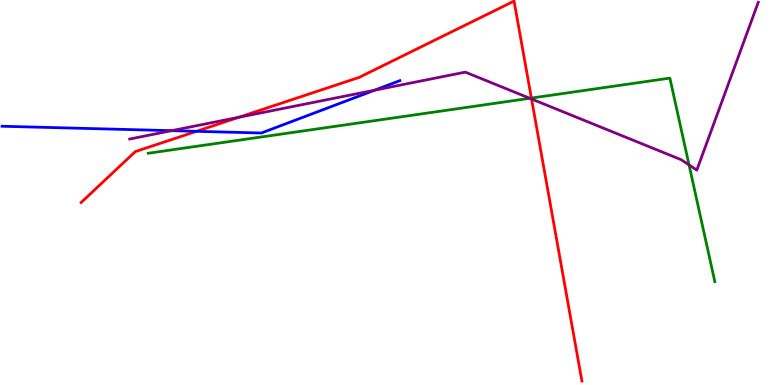[{'lines': ['blue', 'red'], 'intersections': [{'x': 2.54, 'y': 6.59}]}, {'lines': ['green', 'red'], 'intersections': [{'x': 6.86, 'y': 7.45}]}, {'lines': ['purple', 'red'], 'intersections': [{'x': 3.08, 'y': 6.95}, {'x': 6.86, 'y': 7.43}]}, {'lines': ['blue', 'green'], 'intersections': []}, {'lines': ['blue', 'purple'], 'intersections': [{'x': 2.21, 'y': 6.61}, {'x': 4.83, 'y': 7.66}]}, {'lines': ['green', 'purple'], 'intersections': [{'x': 6.84, 'y': 7.45}, {'x': 8.89, 'y': 5.72}]}]